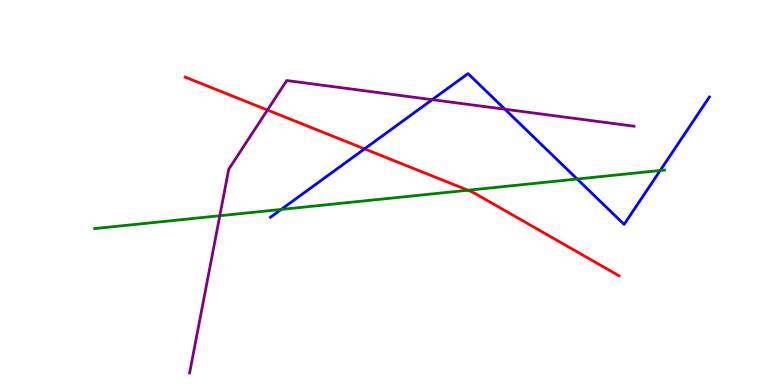[{'lines': ['blue', 'red'], 'intersections': [{'x': 4.7, 'y': 6.13}]}, {'lines': ['green', 'red'], 'intersections': [{'x': 6.04, 'y': 5.06}]}, {'lines': ['purple', 'red'], 'intersections': [{'x': 3.45, 'y': 7.14}]}, {'lines': ['blue', 'green'], 'intersections': [{'x': 3.63, 'y': 4.56}, {'x': 7.45, 'y': 5.35}, {'x': 8.52, 'y': 5.57}]}, {'lines': ['blue', 'purple'], 'intersections': [{'x': 5.58, 'y': 7.41}, {'x': 6.51, 'y': 7.16}]}, {'lines': ['green', 'purple'], 'intersections': [{'x': 2.84, 'y': 4.4}]}]